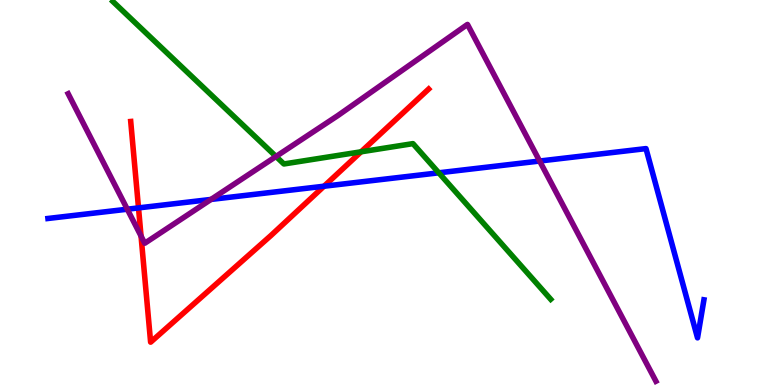[{'lines': ['blue', 'red'], 'intersections': [{'x': 1.79, 'y': 4.6}, {'x': 4.18, 'y': 5.16}]}, {'lines': ['green', 'red'], 'intersections': [{'x': 4.66, 'y': 6.06}]}, {'lines': ['purple', 'red'], 'intersections': [{'x': 1.82, 'y': 3.87}]}, {'lines': ['blue', 'green'], 'intersections': [{'x': 5.66, 'y': 5.51}]}, {'lines': ['blue', 'purple'], 'intersections': [{'x': 1.64, 'y': 4.57}, {'x': 2.72, 'y': 4.82}, {'x': 6.96, 'y': 5.82}]}, {'lines': ['green', 'purple'], 'intersections': [{'x': 3.56, 'y': 5.94}]}]